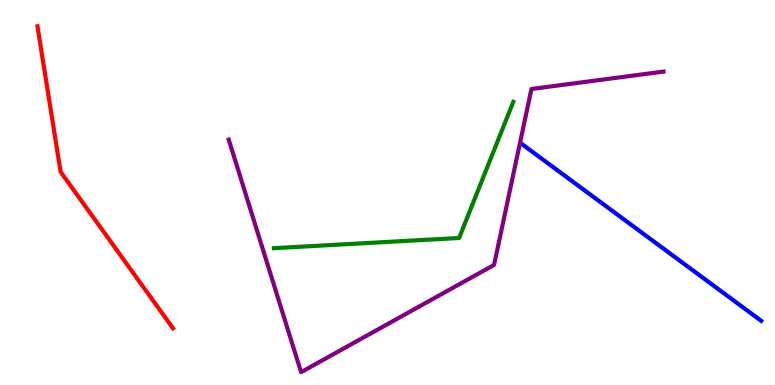[{'lines': ['blue', 'red'], 'intersections': []}, {'lines': ['green', 'red'], 'intersections': []}, {'lines': ['purple', 'red'], 'intersections': []}, {'lines': ['blue', 'green'], 'intersections': []}, {'lines': ['blue', 'purple'], 'intersections': []}, {'lines': ['green', 'purple'], 'intersections': []}]